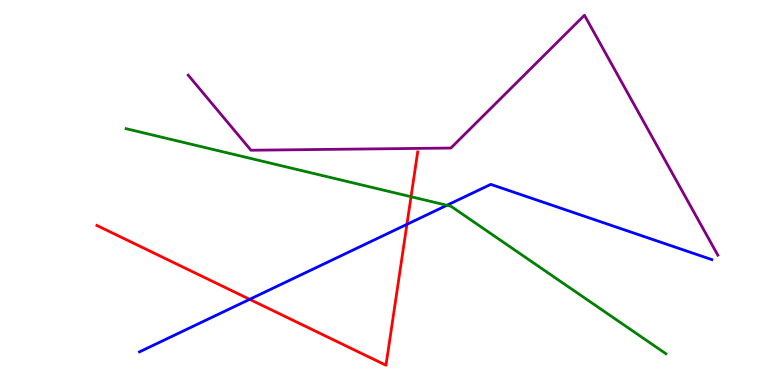[{'lines': ['blue', 'red'], 'intersections': [{'x': 3.22, 'y': 2.23}, {'x': 5.25, 'y': 4.17}]}, {'lines': ['green', 'red'], 'intersections': [{'x': 5.3, 'y': 4.89}]}, {'lines': ['purple', 'red'], 'intersections': []}, {'lines': ['blue', 'green'], 'intersections': [{'x': 5.77, 'y': 4.67}]}, {'lines': ['blue', 'purple'], 'intersections': []}, {'lines': ['green', 'purple'], 'intersections': []}]